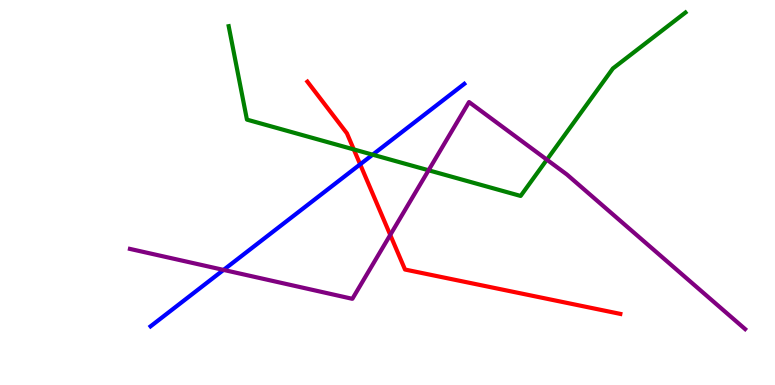[{'lines': ['blue', 'red'], 'intersections': [{'x': 4.65, 'y': 5.73}]}, {'lines': ['green', 'red'], 'intersections': [{'x': 4.57, 'y': 6.12}]}, {'lines': ['purple', 'red'], 'intersections': [{'x': 5.04, 'y': 3.9}]}, {'lines': ['blue', 'green'], 'intersections': [{'x': 4.81, 'y': 5.98}]}, {'lines': ['blue', 'purple'], 'intersections': [{'x': 2.88, 'y': 2.99}]}, {'lines': ['green', 'purple'], 'intersections': [{'x': 5.53, 'y': 5.58}, {'x': 7.06, 'y': 5.85}]}]